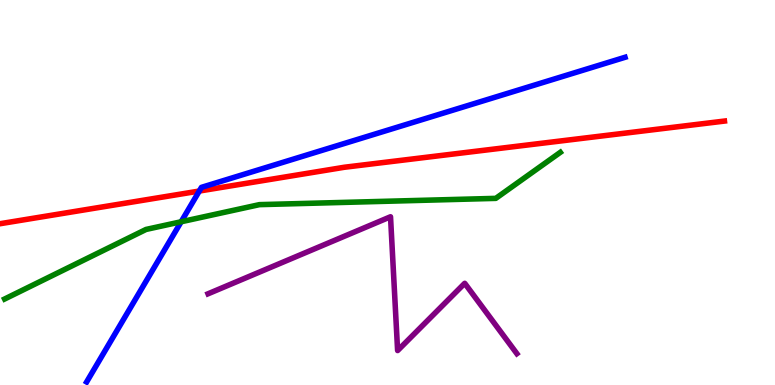[{'lines': ['blue', 'red'], 'intersections': [{'x': 2.57, 'y': 5.04}]}, {'lines': ['green', 'red'], 'intersections': []}, {'lines': ['purple', 'red'], 'intersections': []}, {'lines': ['blue', 'green'], 'intersections': [{'x': 2.34, 'y': 4.24}]}, {'lines': ['blue', 'purple'], 'intersections': []}, {'lines': ['green', 'purple'], 'intersections': []}]